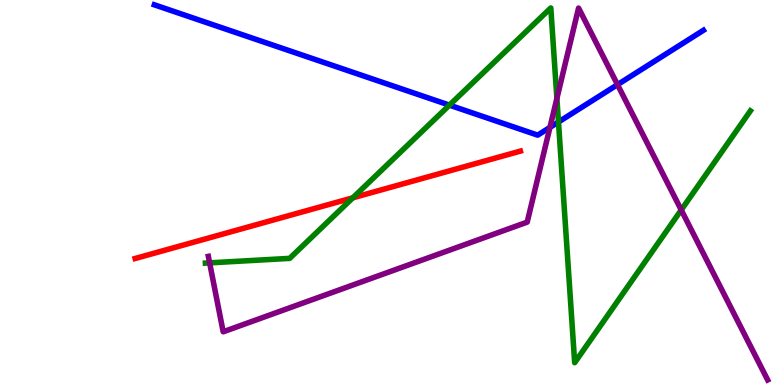[{'lines': ['blue', 'red'], 'intersections': []}, {'lines': ['green', 'red'], 'intersections': [{'x': 4.55, 'y': 4.86}]}, {'lines': ['purple', 'red'], 'intersections': []}, {'lines': ['blue', 'green'], 'intersections': [{'x': 5.8, 'y': 7.27}, {'x': 7.21, 'y': 6.83}]}, {'lines': ['blue', 'purple'], 'intersections': [{'x': 7.1, 'y': 6.69}, {'x': 7.97, 'y': 7.8}]}, {'lines': ['green', 'purple'], 'intersections': [{'x': 2.7, 'y': 3.17}, {'x': 7.19, 'y': 7.44}, {'x': 8.79, 'y': 4.55}]}]